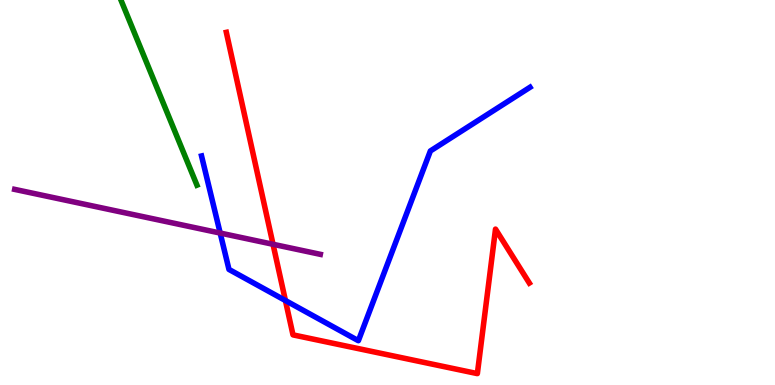[{'lines': ['blue', 'red'], 'intersections': [{'x': 3.68, 'y': 2.19}]}, {'lines': ['green', 'red'], 'intersections': []}, {'lines': ['purple', 'red'], 'intersections': [{'x': 3.52, 'y': 3.65}]}, {'lines': ['blue', 'green'], 'intersections': []}, {'lines': ['blue', 'purple'], 'intersections': [{'x': 2.84, 'y': 3.95}]}, {'lines': ['green', 'purple'], 'intersections': []}]